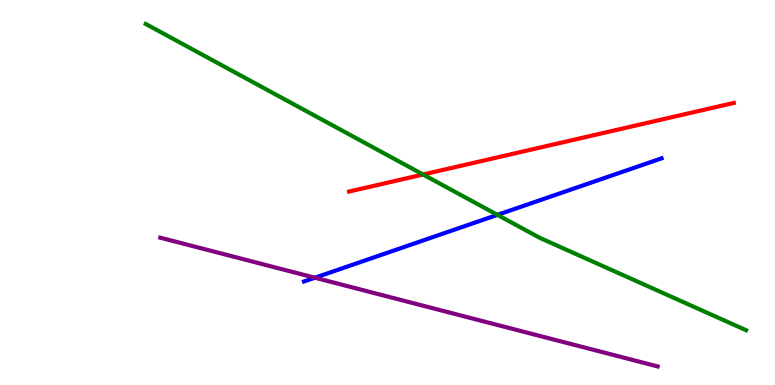[{'lines': ['blue', 'red'], 'intersections': []}, {'lines': ['green', 'red'], 'intersections': [{'x': 5.46, 'y': 5.47}]}, {'lines': ['purple', 'red'], 'intersections': []}, {'lines': ['blue', 'green'], 'intersections': [{'x': 6.42, 'y': 4.42}]}, {'lines': ['blue', 'purple'], 'intersections': [{'x': 4.06, 'y': 2.79}]}, {'lines': ['green', 'purple'], 'intersections': []}]